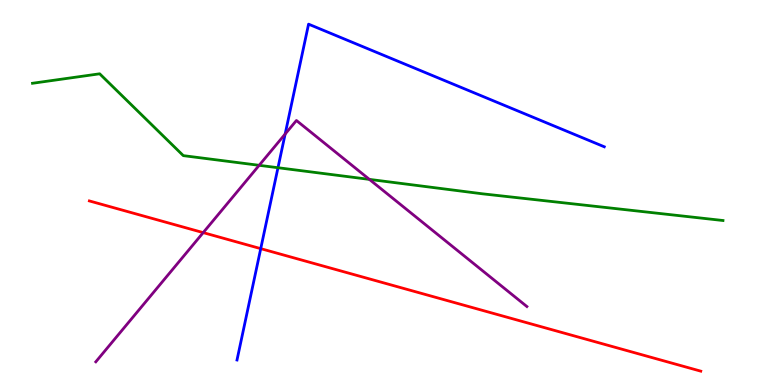[{'lines': ['blue', 'red'], 'intersections': [{'x': 3.36, 'y': 3.54}]}, {'lines': ['green', 'red'], 'intersections': []}, {'lines': ['purple', 'red'], 'intersections': [{'x': 2.62, 'y': 3.96}]}, {'lines': ['blue', 'green'], 'intersections': [{'x': 3.59, 'y': 5.64}]}, {'lines': ['blue', 'purple'], 'intersections': [{'x': 3.68, 'y': 6.52}]}, {'lines': ['green', 'purple'], 'intersections': [{'x': 3.34, 'y': 5.71}, {'x': 4.77, 'y': 5.34}]}]